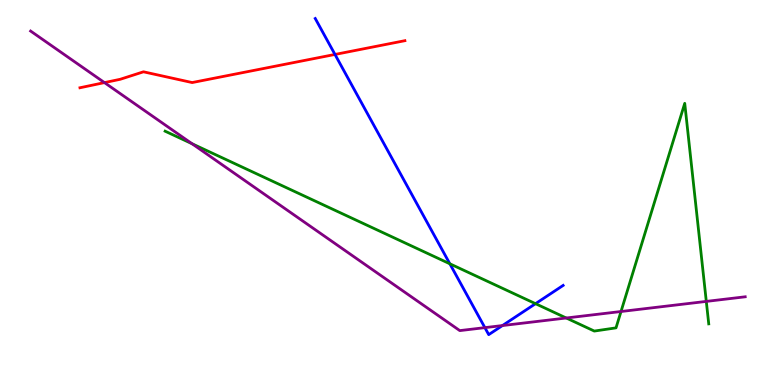[{'lines': ['blue', 'red'], 'intersections': [{'x': 4.32, 'y': 8.59}]}, {'lines': ['green', 'red'], 'intersections': []}, {'lines': ['purple', 'red'], 'intersections': [{'x': 1.35, 'y': 7.85}]}, {'lines': ['blue', 'green'], 'intersections': [{'x': 5.8, 'y': 3.15}, {'x': 6.91, 'y': 2.11}]}, {'lines': ['blue', 'purple'], 'intersections': [{'x': 6.26, 'y': 1.49}, {'x': 6.48, 'y': 1.54}]}, {'lines': ['green', 'purple'], 'intersections': [{'x': 2.48, 'y': 6.27}, {'x': 7.31, 'y': 1.74}, {'x': 8.01, 'y': 1.91}, {'x': 9.11, 'y': 2.17}]}]